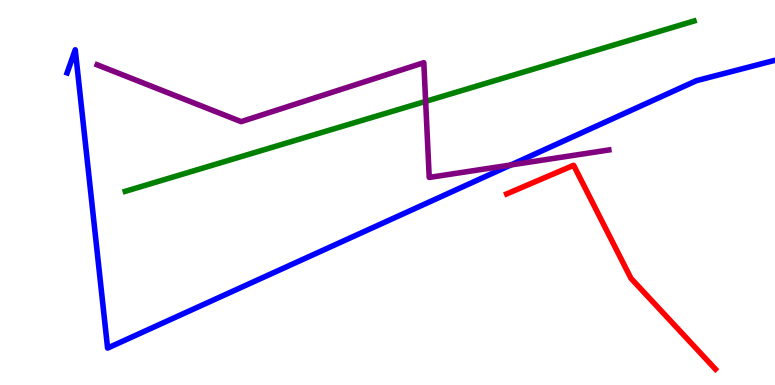[{'lines': ['blue', 'red'], 'intersections': []}, {'lines': ['green', 'red'], 'intersections': []}, {'lines': ['purple', 'red'], 'intersections': []}, {'lines': ['blue', 'green'], 'intersections': []}, {'lines': ['blue', 'purple'], 'intersections': [{'x': 6.59, 'y': 5.72}]}, {'lines': ['green', 'purple'], 'intersections': [{'x': 5.49, 'y': 7.37}]}]